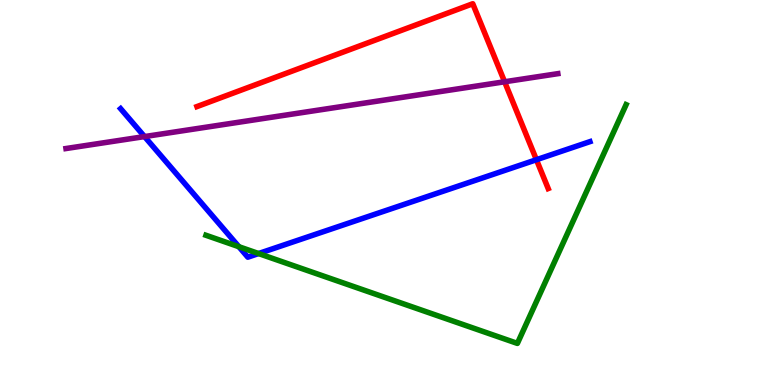[{'lines': ['blue', 'red'], 'intersections': [{'x': 6.92, 'y': 5.85}]}, {'lines': ['green', 'red'], 'intersections': []}, {'lines': ['purple', 'red'], 'intersections': [{'x': 6.51, 'y': 7.88}]}, {'lines': ['blue', 'green'], 'intersections': [{'x': 3.08, 'y': 3.59}, {'x': 3.34, 'y': 3.41}]}, {'lines': ['blue', 'purple'], 'intersections': [{'x': 1.86, 'y': 6.45}]}, {'lines': ['green', 'purple'], 'intersections': []}]